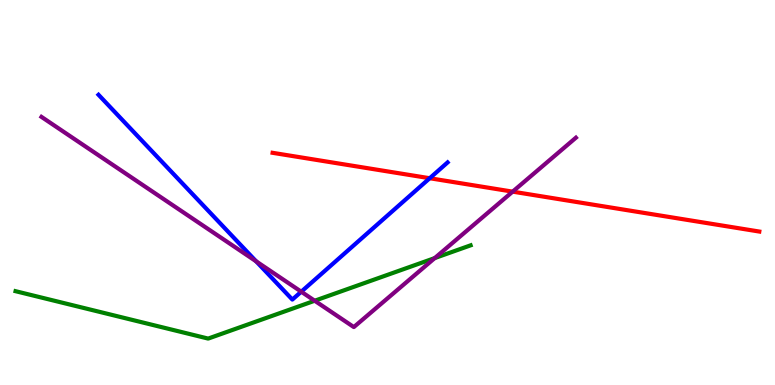[{'lines': ['blue', 'red'], 'intersections': [{'x': 5.54, 'y': 5.37}]}, {'lines': ['green', 'red'], 'intersections': []}, {'lines': ['purple', 'red'], 'intersections': [{'x': 6.61, 'y': 5.02}]}, {'lines': ['blue', 'green'], 'intersections': []}, {'lines': ['blue', 'purple'], 'intersections': [{'x': 3.31, 'y': 3.21}, {'x': 3.89, 'y': 2.42}]}, {'lines': ['green', 'purple'], 'intersections': [{'x': 4.06, 'y': 2.19}, {'x': 5.61, 'y': 3.3}]}]